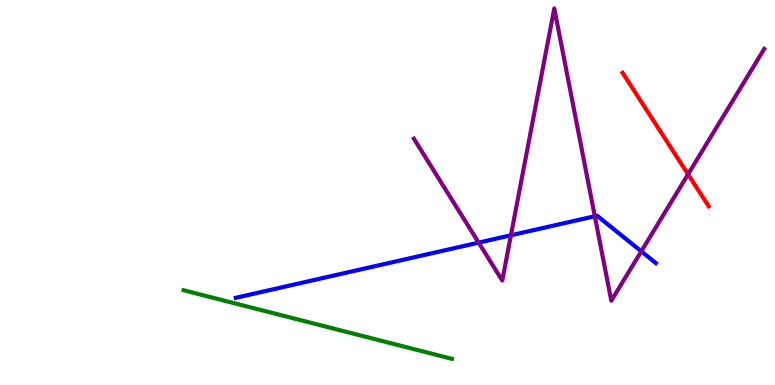[{'lines': ['blue', 'red'], 'intersections': []}, {'lines': ['green', 'red'], 'intersections': []}, {'lines': ['purple', 'red'], 'intersections': [{'x': 8.88, 'y': 5.47}]}, {'lines': ['blue', 'green'], 'intersections': []}, {'lines': ['blue', 'purple'], 'intersections': [{'x': 6.18, 'y': 3.7}, {'x': 6.59, 'y': 3.89}, {'x': 7.68, 'y': 4.38}, {'x': 8.27, 'y': 3.47}]}, {'lines': ['green', 'purple'], 'intersections': []}]